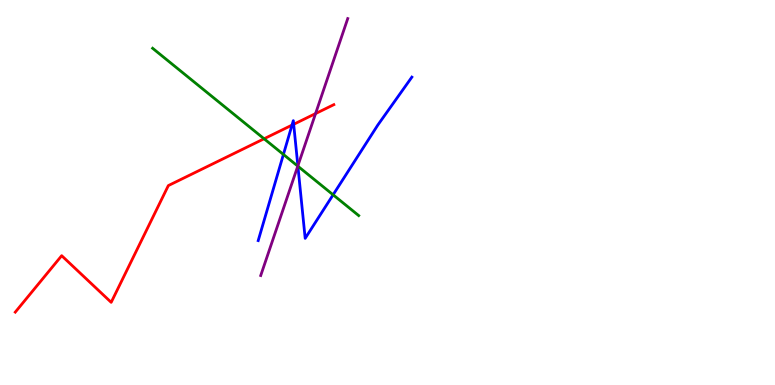[{'lines': ['blue', 'red'], 'intersections': [{'x': 3.77, 'y': 6.75}, {'x': 3.79, 'y': 6.77}]}, {'lines': ['green', 'red'], 'intersections': [{'x': 3.41, 'y': 6.4}]}, {'lines': ['purple', 'red'], 'intersections': [{'x': 4.07, 'y': 7.05}]}, {'lines': ['blue', 'green'], 'intersections': [{'x': 3.66, 'y': 5.99}, {'x': 3.84, 'y': 5.68}, {'x': 4.3, 'y': 4.94}]}, {'lines': ['blue', 'purple'], 'intersections': [{'x': 3.84, 'y': 5.69}]}, {'lines': ['green', 'purple'], 'intersections': [{'x': 3.84, 'y': 5.69}]}]